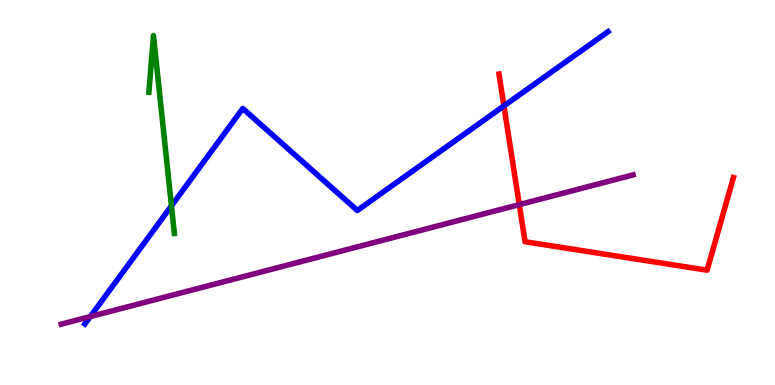[{'lines': ['blue', 'red'], 'intersections': [{'x': 6.5, 'y': 7.25}]}, {'lines': ['green', 'red'], 'intersections': []}, {'lines': ['purple', 'red'], 'intersections': [{'x': 6.7, 'y': 4.69}]}, {'lines': ['blue', 'green'], 'intersections': [{'x': 2.21, 'y': 4.65}]}, {'lines': ['blue', 'purple'], 'intersections': [{'x': 1.17, 'y': 1.78}]}, {'lines': ['green', 'purple'], 'intersections': []}]